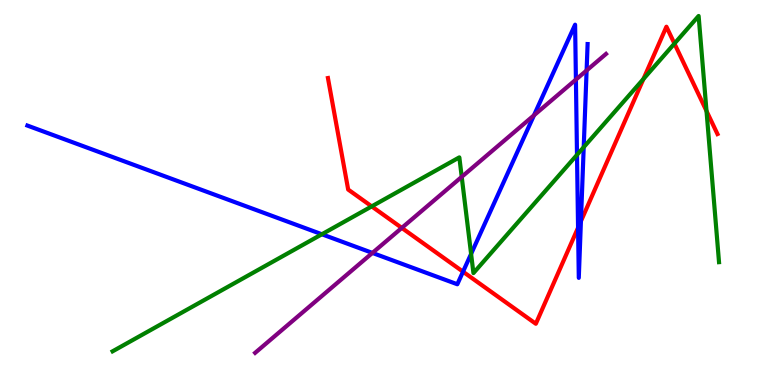[{'lines': ['blue', 'red'], 'intersections': [{'x': 5.97, 'y': 2.94}, {'x': 7.46, 'y': 4.09}, {'x': 7.5, 'y': 4.25}]}, {'lines': ['green', 'red'], 'intersections': [{'x': 4.8, 'y': 4.64}, {'x': 8.3, 'y': 7.95}, {'x': 8.7, 'y': 8.87}, {'x': 9.12, 'y': 7.12}]}, {'lines': ['purple', 'red'], 'intersections': [{'x': 5.18, 'y': 4.08}]}, {'lines': ['blue', 'green'], 'intersections': [{'x': 4.15, 'y': 3.92}, {'x': 6.08, 'y': 3.41}, {'x': 7.45, 'y': 5.98}, {'x': 7.53, 'y': 6.18}]}, {'lines': ['blue', 'purple'], 'intersections': [{'x': 4.81, 'y': 3.43}, {'x': 6.89, 'y': 7.01}, {'x': 7.43, 'y': 7.93}, {'x': 7.57, 'y': 8.17}]}, {'lines': ['green', 'purple'], 'intersections': [{'x': 5.96, 'y': 5.41}]}]